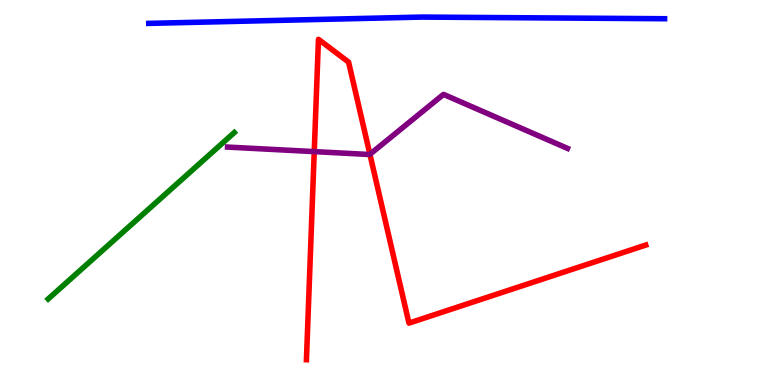[{'lines': ['blue', 'red'], 'intersections': []}, {'lines': ['green', 'red'], 'intersections': []}, {'lines': ['purple', 'red'], 'intersections': [{'x': 4.05, 'y': 6.06}, {'x': 4.77, 'y': 5.99}]}, {'lines': ['blue', 'green'], 'intersections': []}, {'lines': ['blue', 'purple'], 'intersections': []}, {'lines': ['green', 'purple'], 'intersections': []}]